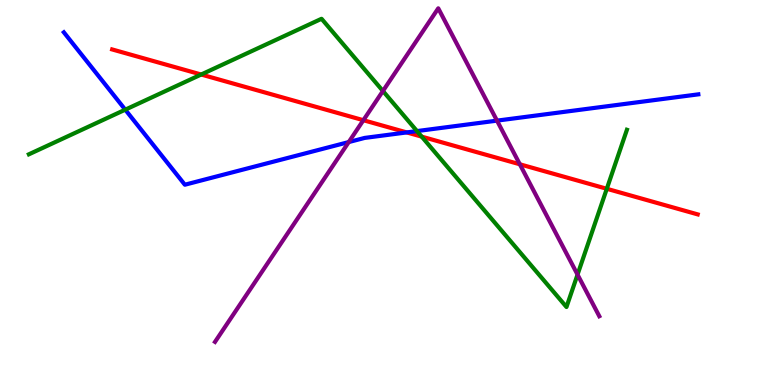[{'lines': ['blue', 'red'], 'intersections': [{'x': 5.25, 'y': 6.56}]}, {'lines': ['green', 'red'], 'intersections': [{'x': 2.6, 'y': 8.06}, {'x': 5.44, 'y': 6.45}, {'x': 7.83, 'y': 5.1}]}, {'lines': ['purple', 'red'], 'intersections': [{'x': 4.69, 'y': 6.88}, {'x': 6.71, 'y': 5.73}]}, {'lines': ['blue', 'green'], 'intersections': [{'x': 1.62, 'y': 7.15}, {'x': 5.38, 'y': 6.6}]}, {'lines': ['blue', 'purple'], 'intersections': [{'x': 4.5, 'y': 6.31}, {'x': 6.41, 'y': 6.87}]}, {'lines': ['green', 'purple'], 'intersections': [{'x': 4.94, 'y': 7.64}, {'x': 7.45, 'y': 2.87}]}]